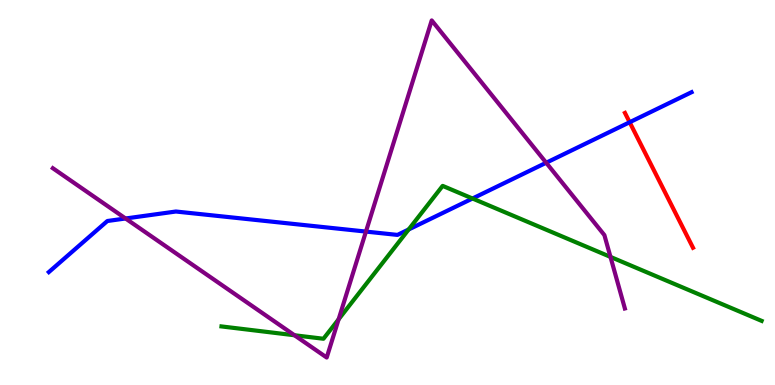[{'lines': ['blue', 'red'], 'intersections': [{'x': 8.12, 'y': 6.82}]}, {'lines': ['green', 'red'], 'intersections': []}, {'lines': ['purple', 'red'], 'intersections': []}, {'lines': ['blue', 'green'], 'intersections': [{'x': 5.27, 'y': 4.04}, {'x': 6.1, 'y': 4.84}]}, {'lines': ['blue', 'purple'], 'intersections': [{'x': 1.62, 'y': 4.32}, {'x': 4.72, 'y': 3.98}, {'x': 7.05, 'y': 5.77}]}, {'lines': ['green', 'purple'], 'intersections': [{'x': 3.8, 'y': 1.29}, {'x': 4.37, 'y': 1.71}, {'x': 7.88, 'y': 3.33}]}]